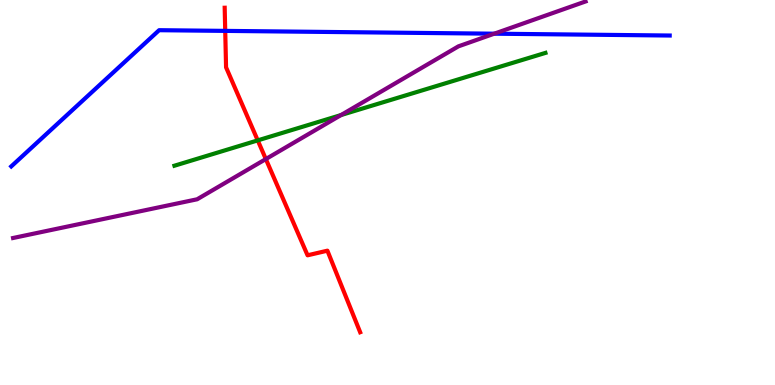[{'lines': ['blue', 'red'], 'intersections': [{'x': 2.91, 'y': 9.2}]}, {'lines': ['green', 'red'], 'intersections': [{'x': 3.33, 'y': 6.35}]}, {'lines': ['purple', 'red'], 'intersections': [{'x': 3.43, 'y': 5.87}]}, {'lines': ['blue', 'green'], 'intersections': []}, {'lines': ['blue', 'purple'], 'intersections': [{'x': 6.38, 'y': 9.12}]}, {'lines': ['green', 'purple'], 'intersections': [{'x': 4.4, 'y': 7.01}]}]